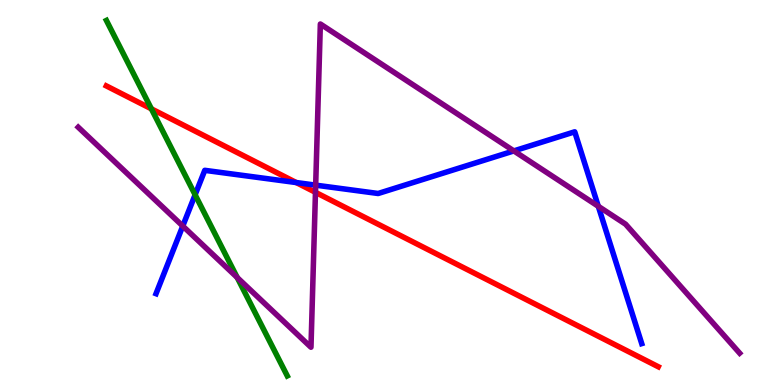[{'lines': ['blue', 'red'], 'intersections': [{'x': 3.82, 'y': 5.26}]}, {'lines': ['green', 'red'], 'intersections': [{'x': 1.95, 'y': 7.17}]}, {'lines': ['purple', 'red'], 'intersections': [{'x': 4.07, 'y': 5.0}]}, {'lines': ['blue', 'green'], 'intersections': [{'x': 2.52, 'y': 4.94}]}, {'lines': ['blue', 'purple'], 'intersections': [{'x': 2.36, 'y': 4.13}, {'x': 4.07, 'y': 5.19}, {'x': 6.63, 'y': 6.08}, {'x': 7.72, 'y': 4.64}]}, {'lines': ['green', 'purple'], 'intersections': [{'x': 3.06, 'y': 2.79}]}]